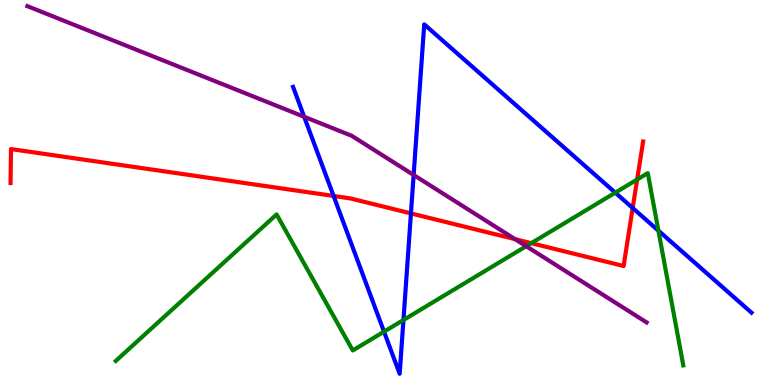[{'lines': ['blue', 'red'], 'intersections': [{'x': 4.3, 'y': 4.91}, {'x': 5.3, 'y': 4.46}, {'x': 8.16, 'y': 4.6}]}, {'lines': ['green', 'red'], 'intersections': [{'x': 6.86, 'y': 3.68}, {'x': 8.22, 'y': 5.34}]}, {'lines': ['purple', 'red'], 'intersections': [{'x': 6.65, 'y': 3.79}]}, {'lines': ['blue', 'green'], 'intersections': [{'x': 4.96, 'y': 1.39}, {'x': 5.21, 'y': 1.69}, {'x': 7.94, 'y': 5.0}, {'x': 8.5, 'y': 4.01}]}, {'lines': ['blue', 'purple'], 'intersections': [{'x': 3.92, 'y': 6.97}, {'x': 5.34, 'y': 5.46}]}, {'lines': ['green', 'purple'], 'intersections': [{'x': 6.79, 'y': 3.61}]}]